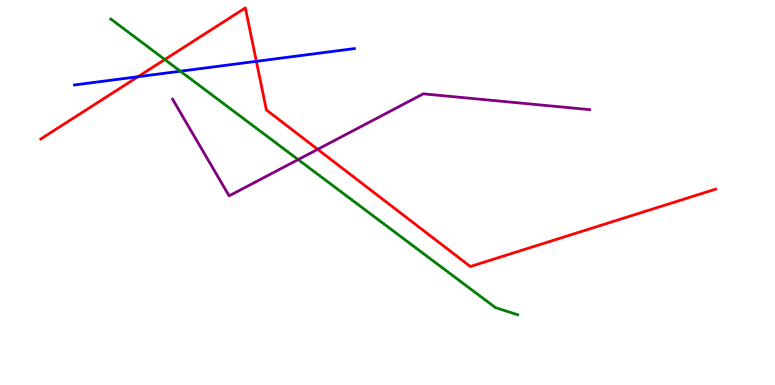[{'lines': ['blue', 'red'], 'intersections': [{'x': 1.78, 'y': 8.01}, {'x': 3.31, 'y': 8.41}]}, {'lines': ['green', 'red'], 'intersections': [{'x': 2.13, 'y': 8.45}]}, {'lines': ['purple', 'red'], 'intersections': [{'x': 4.1, 'y': 6.12}]}, {'lines': ['blue', 'green'], 'intersections': [{'x': 2.33, 'y': 8.15}]}, {'lines': ['blue', 'purple'], 'intersections': []}, {'lines': ['green', 'purple'], 'intersections': [{'x': 3.85, 'y': 5.85}]}]